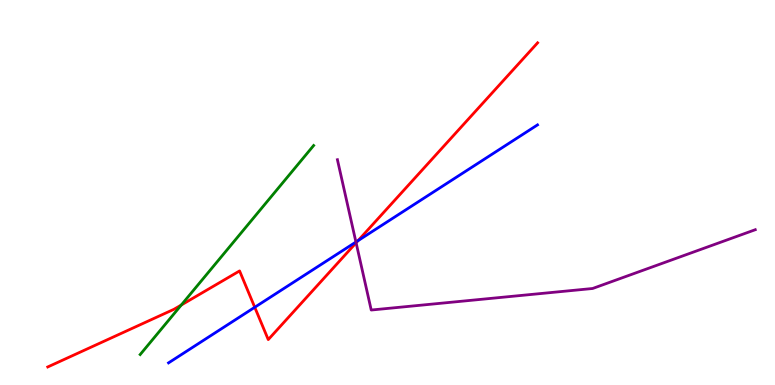[{'lines': ['blue', 'red'], 'intersections': [{'x': 3.29, 'y': 2.02}, {'x': 4.62, 'y': 3.75}]}, {'lines': ['green', 'red'], 'intersections': [{'x': 2.34, 'y': 2.08}]}, {'lines': ['purple', 'red'], 'intersections': [{'x': 4.59, 'y': 3.69}]}, {'lines': ['blue', 'green'], 'intersections': []}, {'lines': ['blue', 'purple'], 'intersections': [{'x': 4.59, 'y': 3.71}]}, {'lines': ['green', 'purple'], 'intersections': []}]